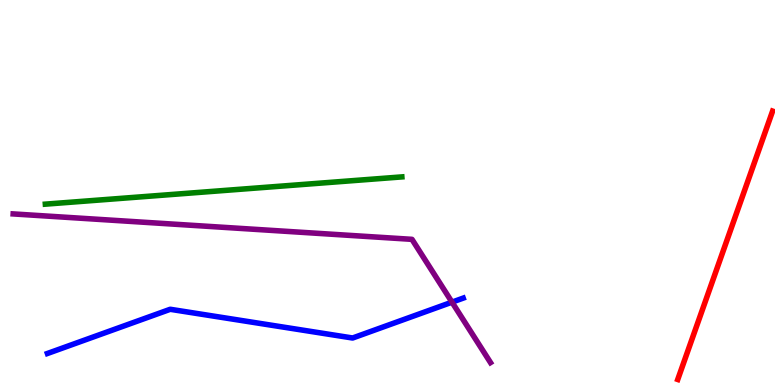[{'lines': ['blue', 'red'], 'intersections': []}, {'lines': ['green', 'red'], 'intersections': []}, {'lines': ['purple', 'red'], 'intersections': []}, {'lines': ['blue', 'green'], 'intersections': []}, {'lines': ['blue', 'purple'], 'intersections': [{'x': 5.83, 'y': 2.15}]}, {'lines': ['green', 'purple'], 'intersections': []}]